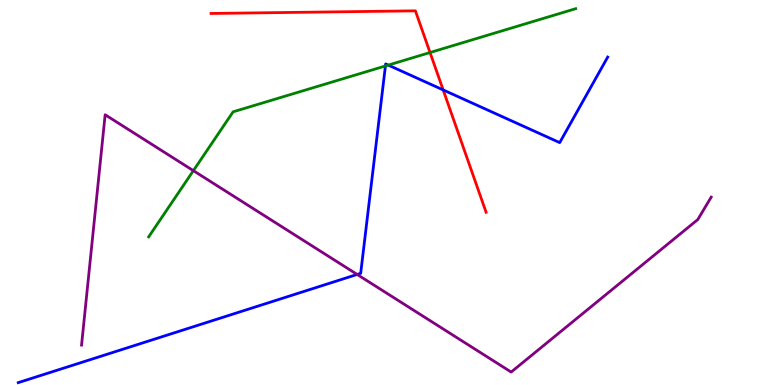[{'lines': ['blue', 'red'], 'intersections': [{'x': 5.72, 'y': 7.66}]}, {'lines': ['green', 'red'], 'intersections': [{'x': 5.55, 'y': 8.64}]}, {'lines': ['purple', 'red'], 'intersections': []}, {'lines': ['blue', 'green'], 'intersections': [{'x': 4.97, 'y': 8.29}, {'x': 5.01, 'y': 8.31}]}, {'lines': ['blue', 'purple'], 'intersections': [{'x': 4.61, 'y': 2.87}]}, {'lines': ['green', 'purple'], 'intersections': [{'x': 2.5, 'y': 5.57}]}]